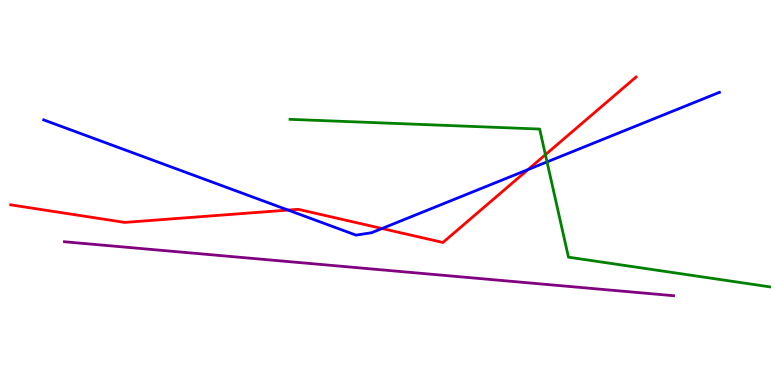[{'lines': ['blue', 'red'], 'intersections': [{'x': 3.72, 'y': 4.54}, {'x': 4.93, 'y': 4.06}, {'x': 6.81, 'y': 5.6}]}, {'lines': ['green', 'red'], 'intersections': [{'x': 7.04, 'y': 5.98}]}, {'lines': ['purple', 'red'], 'intersections': []}, {'lines': ['blue', 'green'], 'intersections': [{'x': 7.06, 'y': 5.79}]}, {'lines': ['blue', 'purple'], 'intersections': []}, {'lines': ['green', 'purple'], 'intersections': []}]